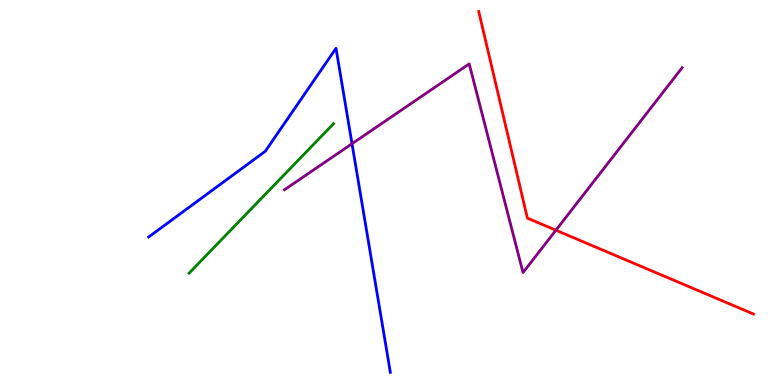[{'lines': ['blue', 'red'], 'intersections': []}, {'lines': ['green', 'red'], 'intersections': []}, {'lines': ['purple', 'red'], 'intersections': [{'x': 7.17, 'y': 4.02}]}, {'lines': ['blue', 'green'], 'intersections': []}, {'lines': ['blue', 'purple'], 'intersections': [{'x': 4.54, 'y': 6.27}]}, {'lines': ['green', 'purple'], 'intersections': []}]